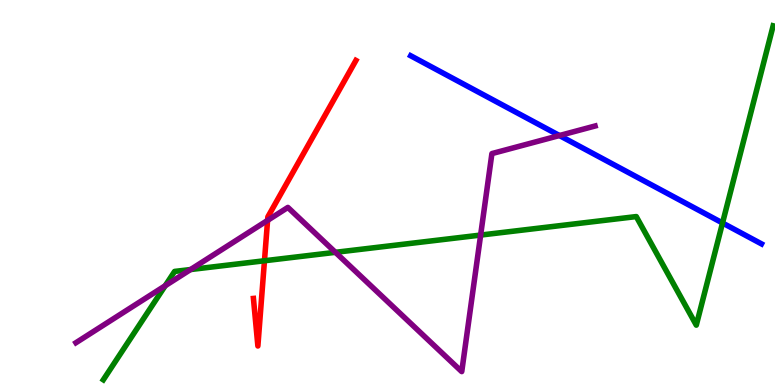[{'lines': ['blue', 'red'], 'intersections': []}, {'lines': ['green', 'red'], 'intersections': [{'x': 3.41, 'y': 3.23}]}, {'lines': ['purple', 'red'], 'intersections': [{'x': 3.45, 'y': 4.28}]}, {'lines': ['blue', 'green'], 'intersections': [{'x': 9.32, 'y': 4.21}]}, {'lines': ['blue', 'purple'], 'intersections': [{'x': 7.22, 'y': 6.48}]}, {'lines': ['green', 'purple'], 'intersections': [{'x': 2.13, 'y': 2.58}, {'x': 2.46, 'y': 3.0}, {'x': 4.33, 'y': 3.45}, {'x': 6.2, 'y': 3.89}]}]